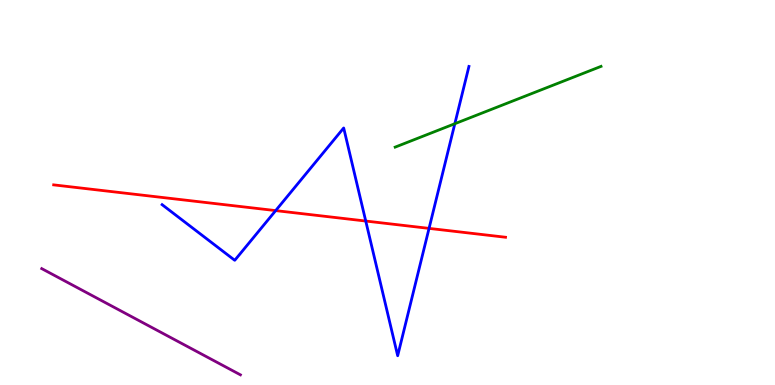[{'lines': ['blue', 'red'], 'intersections': [{'x': 3.56, 'y': 4.53}, {'x': 4.72, 'y': 4.26}, {'x': 5.54, 'y': 4.07}]}, {'lines': ['green', 'red'], 'intersections': []}, {'lines': ['purple', 'red'], 'intersections': []}, {'lines': ['blue', 'green'], 'intersections': [{'x': 5.87, 'y': 6.79}]}, {'lines': ['blue', 'purple'], 'intersections': []}, {'lines': ['green', 'purple'], 'intersections': []}]